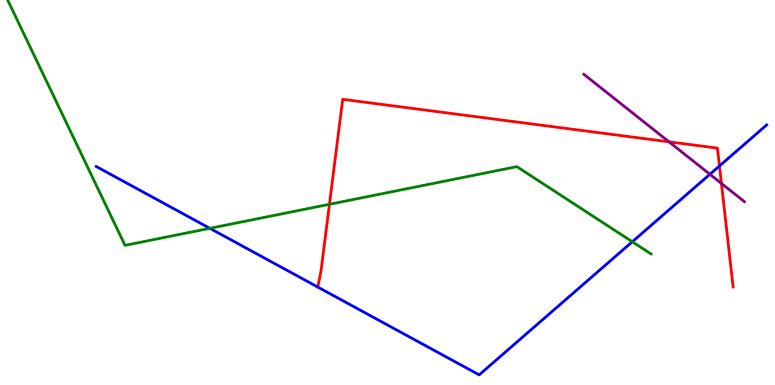[{'lines': ['blue', 'red'], 'intersections': [{'x': 4.1, 'y': 2.54}, {'x': 9.28, 'y': 5.69}]}, {'lines': ['green', 'red'], 'intersections': [{'x': 4.25, 'y': 4.69}]}, {'lines': ['purple', 'red'], 'intersections': [{'x': 8.63, 'y': 6.32}, {'x': 9.31, 'y': 5.24}]}, {'lines': ['blue', 'green'], 'intersections': [{'x': 2.71, 'y': 4.07}, {'x': 8.16, 'y': 3.72}]}, {'lines': ['blue', 'purple'], 'intersections': [{'x': 9.16, 'y': 5.47}]}, {'lines': ['green', 'purple'], 'intersections': []}]